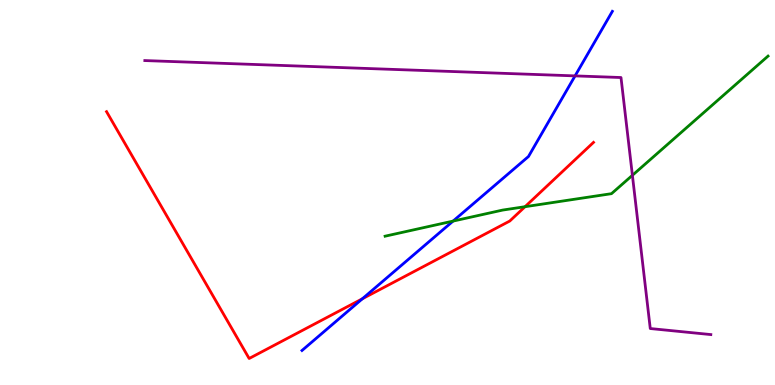[{'lines': ['blue', 'red'], 'intersections': [{'x': 4.68, 'y': 2.24}]}, {'lines': ['green', 'red'], 'intersections': [{'x': 6.77, 'y': 4.63}]}, {'lines': ['purple', 'red'], 'intersections': []}, {'lines': ['blue', 'green'], 'intersections': [{'x': 5.85, 'y': 4.26}]}, {'lines': ['blue', 'purple'], 'intersections': [{'x': 7.42, 'y': 8.03}]}, {'lines': ['green', 'purple'], 'intersections': [{'x': 8.16, 'y': 5.45}]}]